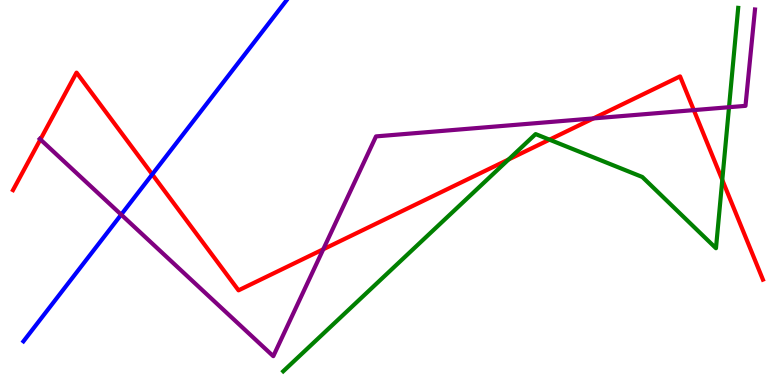[{'lines': ['blue', 'red'], 'intersections': [{'x': 1.96, 'y': 5.47}]}, {'lines': ['green', 'red'], 'intersections': [{'x': 6.56, 'y': 5.86}, {'x': 7.09, 'y': 6.37}, {'x': 9.32, 'y': 5.33}]}, {'lines': ['purple', 'red'], 'intersections': [{'x': 0.521, 'y': 6.38}, {'x': 4.17, 'y': 3.53}, {'x': 7.66, 'y': 6.92}, {'x': 8.95, 'y': 7.14}]}, {'lines': ['blue', 'green'], 'intersections': []}, {'lines': ['blue', 'purple'], 'intersections': [{'x': 1.56, 'y': 4.43}]}, {'lines': ['green', 'purple'], 'intersections': [{'x': 9.41, 'y': 7.22}]}]